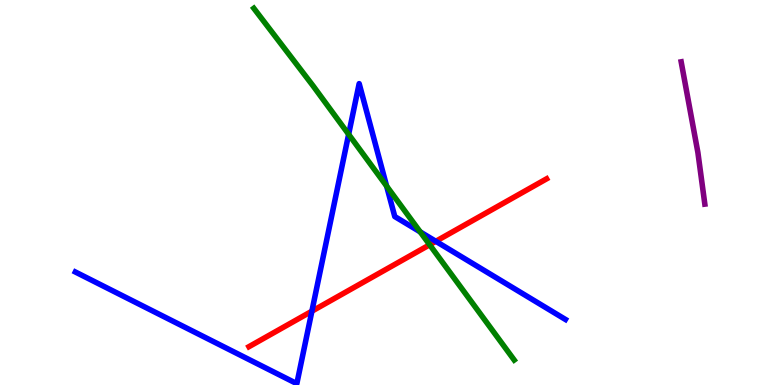[{'lines': ['blue', 'red'], 'intersections': [{'x': 4.02, 'y': 1.92}, {'x': 5.62, 'y': 3.73}]}, {'lines': ['green', 'red'], 'intersections': [{'x': 5.54, 'y': 3.64}]}, {'lines': ['purple', 'red'], 'intersections': []}, {'lines': ['blue', 'green'], 'intersections': [{'x': 4.5, 'y': 6.51}, {'x': 4.99, 'y': 5.17}, {'x': 5.42, 'y': 3.98}]}, {'lines': ['blue', 'purple'], 'intersections': []}, {'lines': ['green', 'purple'], 'intersections': []}]